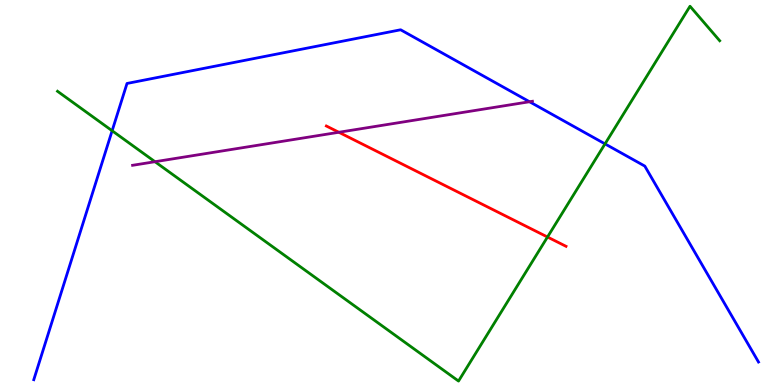[{'lines': ['blue', 'red'], 'intersections': []}, {'lines': ['green', 'red'], 'intersections': [{'x': 7.06, 'y': 3.84}]}, {'lines': ['purple', 'red'], 'intersections': [{'x': 4.37, 'y': 6.56}]}, {'lines': ['blue', 'green'], 'intersections': [{'x': 1.45, 'y': 6.6}, {'x': 7.81, 'y': 6.26}]}, {'lines': ['blue', 'purple'], 'intersections': [{'x': 6.83, 'y': 7.36}]}, {'lines': ['green', 'purple'], 'intersections': [{'x': 2.0, 'y': 5.8}]}]